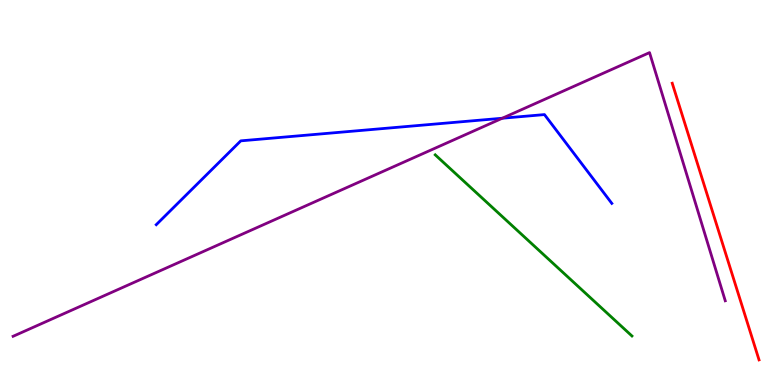[{'lines': ['blue', 'red'], 'intersections': []}, {'lines': ['green', 'red'], 'intersections': []}, {'lines': ['purple', 'red'], 'intersections': []}, {'lines': ['blue', 'green'], 'intersections': []}, {'lines': ['blue', 'purple'], 'intersections': [{'x': 6.48, 'y': 6.93}]}, {'lines': ['green', 'purple'], 'intersections': []}]